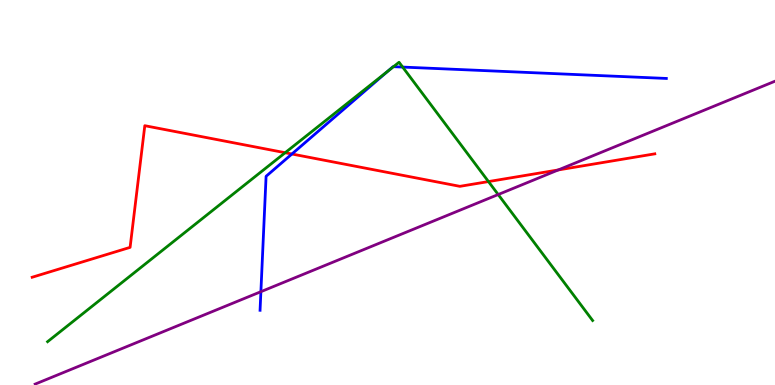[{'lines': ['blue', 'red'], 'intersections': [{'x': 3.77, 'y': 6.0}]}, {'lines': ['green', 'red'], 'intersections': [{'x': 3.68, 'y': 6.03}, {'x': 6.3, 'y': 5.28}]}, {'lines': ['purple', 'red'], 'intersections': [{'x': 7.2, 'y': 5.59}]}, {'lines': ['blue', 'green'], 'intersections': [{'x': 5.0, 'y': 8.15}, {'x': 5.08, 'y': 8.27}, {'x': 5.2, 'y': 8.26}]}, {'lines': ['blue', 'purple'], 'intersections': [{'x': 3.37, 'y': 2.42}]}, {'lines': ['green', 'purple'], 'intersections': [{'x': 6.43, 'y': 4.95}]}]